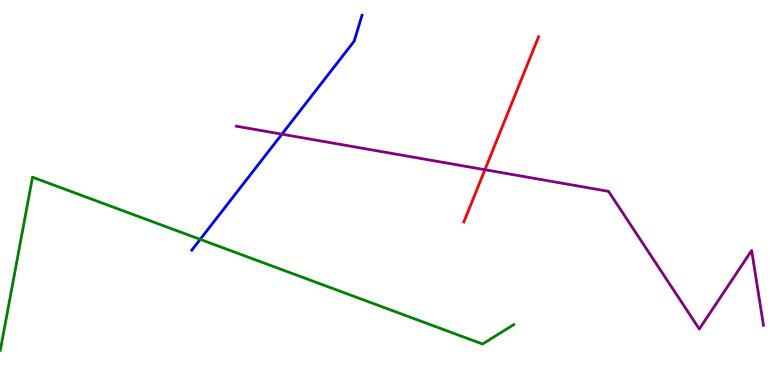[{'lines': ['blue', 'red'], 'intersections': []}, {'lines': ['green', 'red'], 'intersections': []}, {'lines': ['purple', 'red'], 'intersections': [{'x': 6.26, 'y': 5.59}]}, {'lines': ['blue', 'green'], 'intersections': [{'x': 2.58, 'y': 3.78}]}, {'lines': ['blue', 'purple'], 'intersections': [{'x': 3.64, 'y': 6.52}]}, {'lines': ['green', 'purple'], 'intersections': []}]